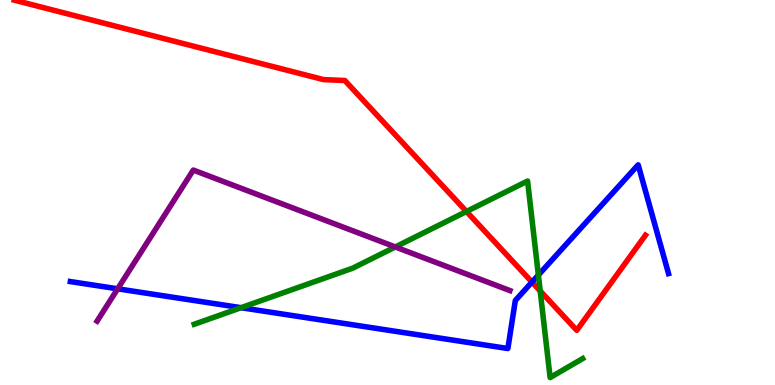[{'lines': ['blue', 'red'], 'intersections': [{'x': 6.86, 'y': 2.67}]}, {'lines': ['green', 'red'], 'intersections': [{'x': 6.02, 'y': 4.51}, {'x': 6.97, 'y': 2.44}]}, {'lines': ['purple', 'red'], 'intersections': []}, {'lines': ['blue', 'green'], 'intersections': [{'x': 3.11, 'y': 2.01}, {'x': 6.95, 'y': 2.86}]}, {'lines': ['blue', 'purple'], 'intersections': [{'x': 1.52, 'y': 2.5}]}, {'lines': ['green', 'purple'], 'intersections': [{'x': 5.1, 'y': 3.59}]}]